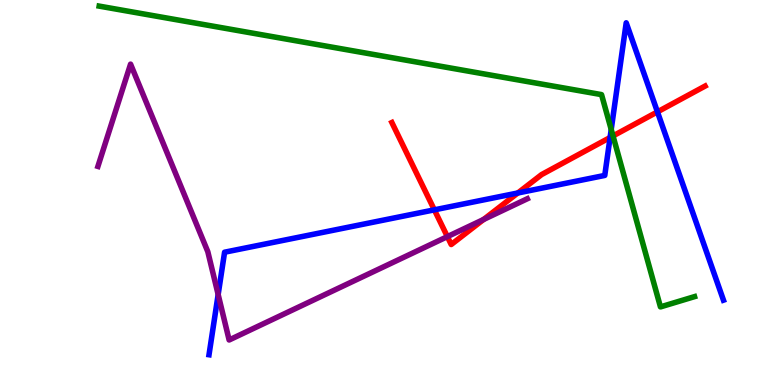[{'lines': ['blue', 'red'], 'intersections': [{'x': 5.6, 'y': 4.55}, {'x': 6.68, 'y': 4.99}, {'x': 7.87, 'y': 6.43}, {'x': 8.48, 'y': 7.09}]}, {'lines': ['green', 'red'], 'intersections': [{'x': 7.91, 'y': 6.47}]}, {'lines': ['purple', 'red'], 'intersections': [{'x': 5.77, 'y': 3.85}, {'x': 6.24, 'y': 4.3}]}, {'lines': ['blue', 'green'], 'intersections': [{'x': 7.89, 'y': 6.64}]}, {'lines': ['blue', 'purple'], 'intersections': [{'x': 2.81, 'y': 2.35}]}, {'lines': ['green', 'purple'], 'intersections': []}]